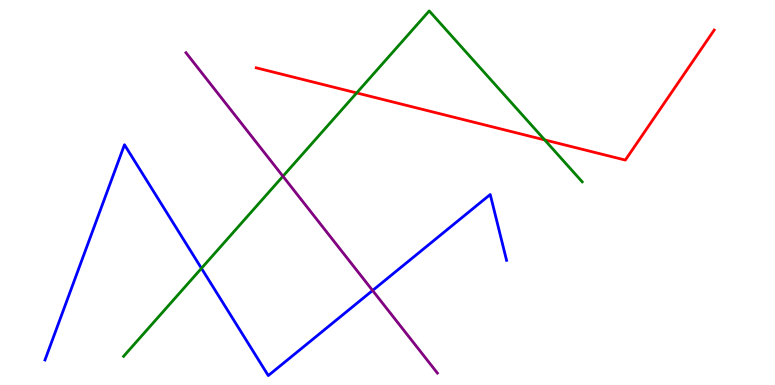[{'lines': ['blue', 'red'], 'intersections': []}, {'lines': ['green', 'red'], 'intersections': [{'x': 4.6, 'y': 7.59}, {'x': 7.03, 'y': 6.37}]}, {'lines': ['purple', 'red'], 'intersections': []}, {'lines': ['blue', 'green'], 'intersections': [{'x': 2.6, 'y': 3.03}]}, {'lines': ['blue', 'purple'], 'intersections': [{'x': 4.81, 'y': 2.45}]}, {'lines': ['green', 'purple'], 'intersections': [{'x': 3.65, 'y': 5.42}]}]